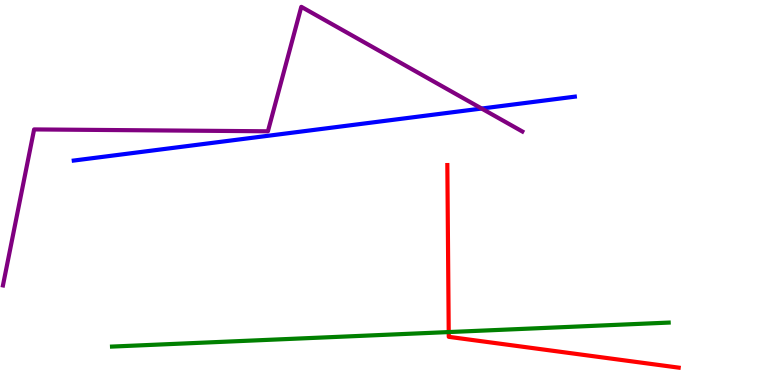[{'lines': ['blue', 'red'], 'intersections': []}, {'lines': ['green', 'red'], 'intersections': [{'x': 5.79, 'y': 1.37}]}, {'lines': ['purple', 'red'], 'intersections': []}, {'lines': ['blue', 'green'], 'intersections': []}, {'lines': ['blue', 'purple'], 'intersections': [{'x': 6.21, 'y': 7.18}]}, {'lines': ['green', 'purple'], 'intersections': []}]